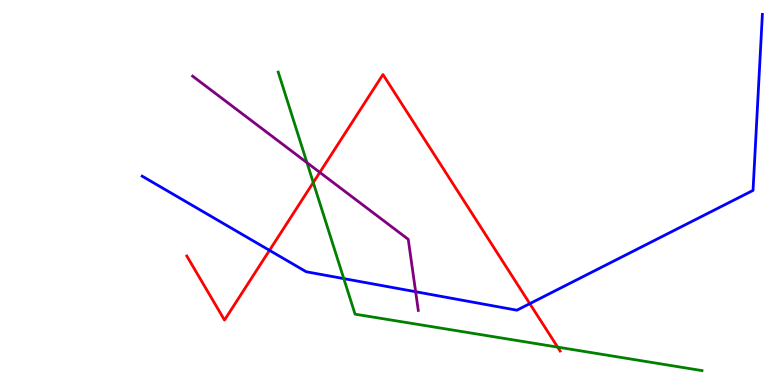[{'lines': ['blue', 'red'], 'intersections': [{'x': 3.48, 'y': 3.5}, {'x': 6.84, 'y': 2.11}]}, {'lines': ['green', 'red'], 'intersections': [{'x': 4.04, 'y': 5.26}, {'x': 7.2, 'y': 0.984}]}, {'lines': ['purple', 'red'], 'intersections': [{'x': 4.13, 'y': 5.52}]}, {'lines': ['blue', 'green'], 'intersections': [{'x': 4.44, 'y': 2.76}]}, {'lines': ['blue', 'purple'], 'intersections': [{'x': 5.36, 'y': 2.42}]}, {'lines': ['green', 'purple'], 'intersections': [{'x': 3.96, 'y': 5.77}]}]